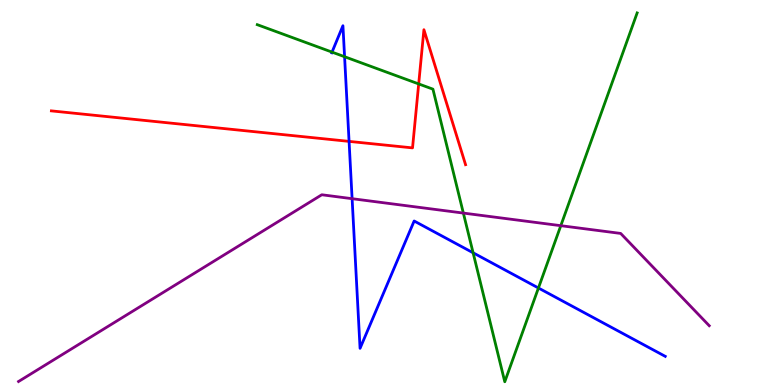[{'lines': ['blue', 'red'], 'intersections': [{'x': 4.5, 'y': 6.33}]}, {'lines': ['green', 'red'], 'intersections': [{'x': 5.4, 'y': 7.82}]}, {'lines': ['purple', 'red'], 'intersections': []}, {'lines': ['blue', 'green'], 'intersections': [{'x': 4.28, 'y': 8.65}, {'x': 4.45, 'y': 8.53}, {'x': 6.1, 'y': 3.43}, {'x': 6.95, 'y': 2.52}]}, {'lines': ['blue', 'purple'], 'intersections': [{'x': 4.54, 'y': 4.84}]}, {'lines': ['green', 'purple'], 'intersections': [{'x': 5.98, 'y': 4.47}, {'x': 7.24, 'y': 4.14}]}]